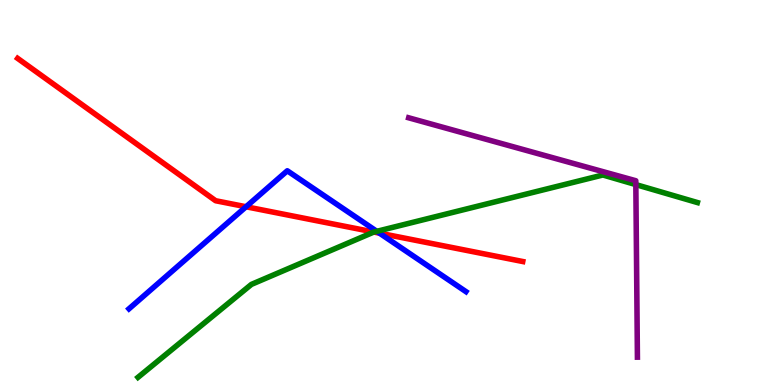[{'lines': ['blue', 'red'], 'intersections': [{'x': 3.17, 'y': 4.63}, {'x': 4.9, 'y': 3.94}]}, {'lines': ['green', 'red'], 'intersections': [{'x': 4.82, 'y': 3.97}]}, {'lines': ['purple', 'red'], 'intersections': []}, {'lines': ['blue', 'green'], 'intersections': [{'x': 4.86, 'y': 3.99}]}, {'lines': ['blue', 'purple'], 'intersections': []}, {'lines': ['green', 'purple'], 'intersections': [{'x': 8.2, 'y': 5.21}]}]